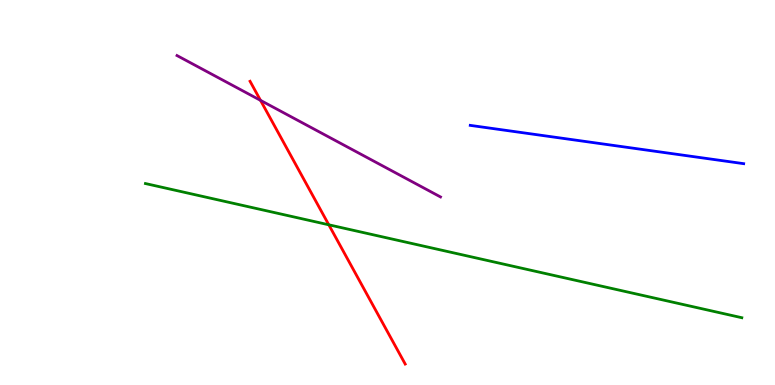[{'lines': ['blue', 'red'], 'intersections': []}, {'lines': ['green', 'red'], 'intersections': [{'x': 4.24, 'y': 4.16}]}, {'lines': ['purple', 'red'], 'intersections': [{'x': 3.36, 'y': 7.39}]}, {'lines': ['blue', 'green'], 'intersections': []}, {'lines': ['blue', 'purple'], 'intersections': []}, {'lines': ['green', 'purple'], 'intersections': []}]